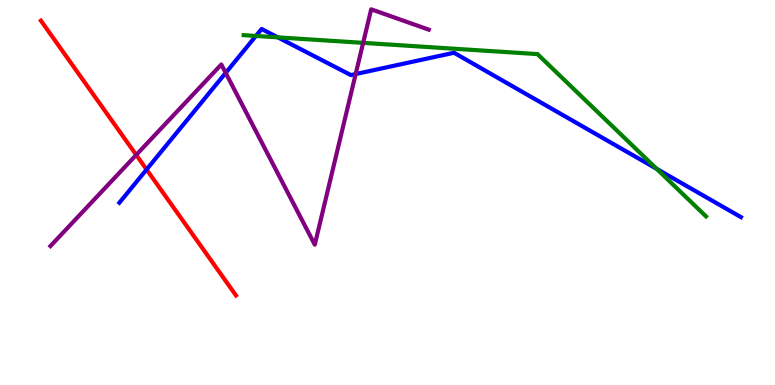[{'lines': ['blue', 'red'], 'intersections': [{'x': 1.89, 'y': 5.6}]}, {'lines': ['green', 'red'], 'intersections': []}, {'lines': ['purple', 'red'], 'intersections': [{'x': 1.76, 'y': 5.98}]}, {'lines': ['blue', 'green'], 'intersections': [{'x': 3.3, 'y': 9.07}, {'x': 3.59, 'y': 9.03}, {'x': 8.47, 'y': 5.61}]}, {'lines': ['blue', 'purple'], 'intersections': [{'x': 2.91, 'y': 8.11}, {'x': 4.59, 'y': 8.08}]}, {'lines': ['green', 'purple'], 'intersections': [{'x': 4.69, 'y': 8.89}]}]